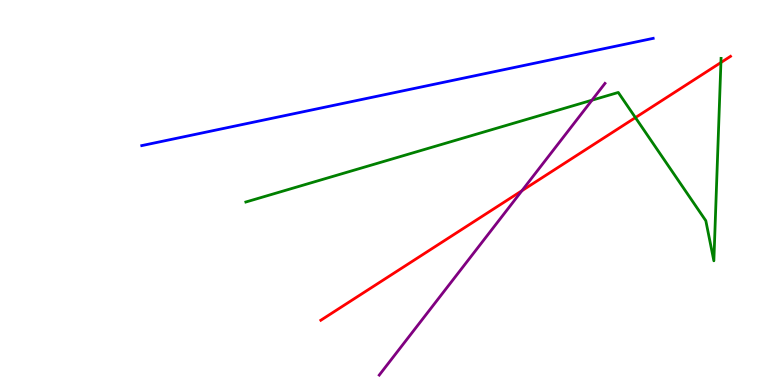[{'lines': ['blue', 'red'], 'intersections': []}, {'lines': ['green', 'red'], 'intersections': [{'x': 8.2, 'y': 6.95}, {'x': 9.3, 'y': 8.38}]}, {'lines': ['purple', 'red'], 'intersections': [{'x': 6.73, 'y': 5.05}]}, {'lines': ['blue', 'green'], 'intersections': []}, {'lines': ['blue', 'purple'], 'intersections': []}, {'lines': ['green', 'purple'], 'intersections': [{'x': 7.64, 'y': 7.4}]}]